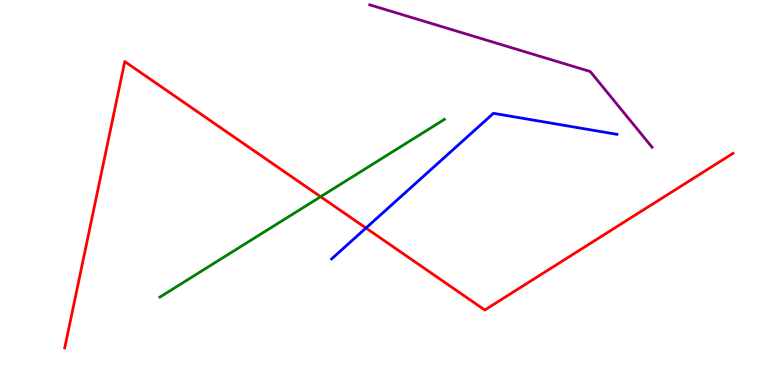[{'lines': ['blue', 'red'], 'intersections': [{'x': 4.72, 'y': 4.08}]}, {'lines': ['green', 'red'], 'intersections': [{'x': 4.14, 'y': 4.89}]}, {'lines': ['purple', 'red'], 'intersections': []}, {'lines': ['blue', 'green'], 'intersections': []}, {'lines': ['blue', 'purple'], 'intersections': []}, {'lines': ['green', 'purple'], 'intersections': []}]